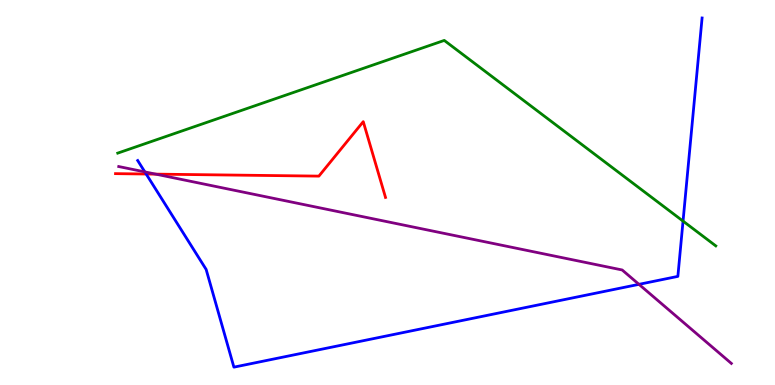[{'lines': ['blue', 'red'], 'intersections': [{'x': 1.89, 'y': 5.48}]}, {'lines': ['green', 'red'], 'intersections': []}, {'lines': ['purple', 'red'], 'intersections': [{'x': 2.01, 'y': 5.48}]}, {'lines': ['blue', 'green'], 'intersections': [{'x': 8.81, 'y': 4.26}]}, {'lines': ['blue', 'purple'], 'intersections': [{'x': 1.87, 'y': 5.53}, {'x': 8.24, 'y': 2.61}]}, {'lines': ['green', 'purple'], 'intersections': []}]